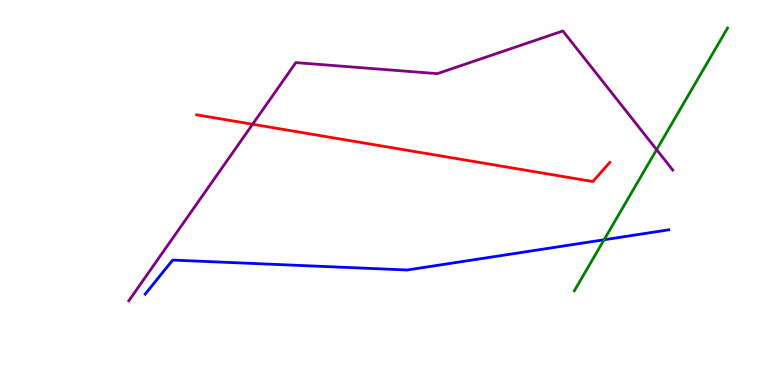[{'lines': ['blue', 'red'], 'intersections': []}, {'lines': ['green', 'red'], 'intersections': []}, {'lines': ['purple', 'red'], 'intersections': [{'x': 3.26, 'y': 6.77}]}, {'lines': ['blue', 'green'], 'intersections': [{'x': 7.79, 'y': 3.77}]}, {'lines': ['blue', 'purple'], 'intersections': []}, {'lines': ['green', 'purple'], 'intersections': [{'x': 8.47, 'y': 6.11}]}]